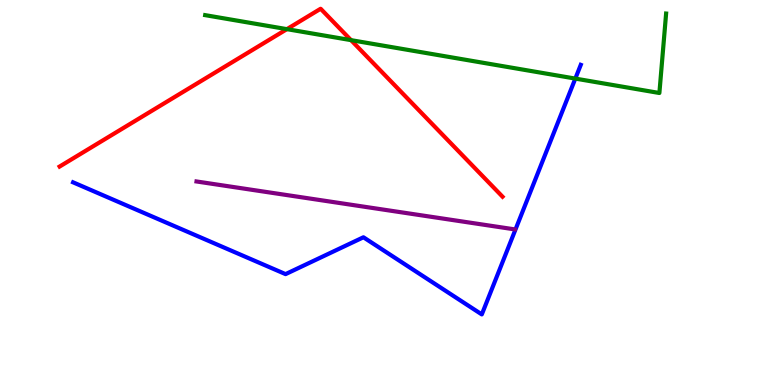[{'lines': ['blue', 'red'], 'intersections': []}, {'lines': ['green', 'red'], 'intersections': [{'x': 3.7, 'y': 9.24}, {'x': 4.53, 'y': 8.96}]}, {'lines': ['purple', 'red'], 'intersections': []}, {'lines': ['blue', 'green'], 'intersections': [{'x': 7.42, 'y': 7.96}]}, {'lines': ['blue', 'purple'], 'intersections': []}, {'lines': ['green', 'purple'], 'intersections': []}]